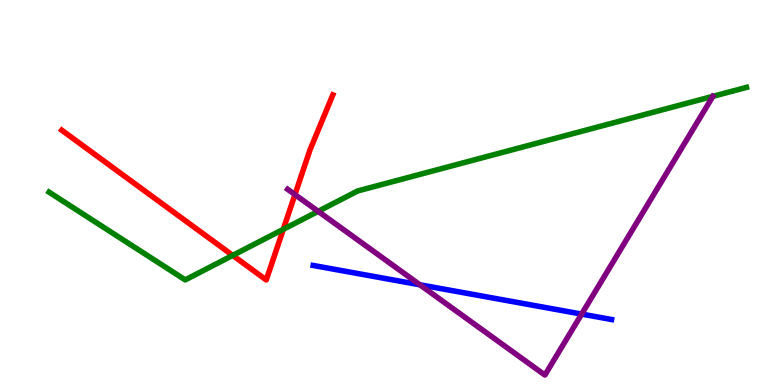[{'lines': ['blue', 'red'], 'intersections': []}, {'lines': ['green', 'red'], 'intersections': [{'x': 3.0, 'y': 3.37}, {'x': 3.66, 'y': 4.04}]}, {'lines': ['purple', 'red'], 'intersections': [{'x': 3.81, 'y': 4.95}]}, {'lines': ['blue', 'green'], 'intersections': []}, {'lines': ['blue', 'purple'], 'intersections': [{'x': 5.42, 'y': 2.6}, {'x': 7.51, 'y': 1.84}]}, {'lines': ['green', 'purple'], 'intersections': [{'x': 4.11, 'y': 4.51}]}]